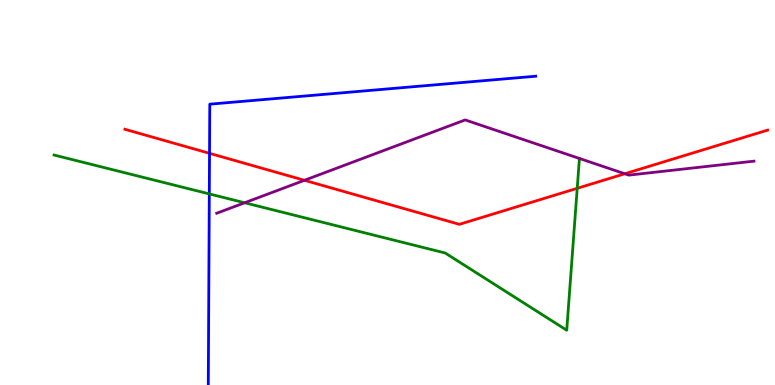[{'lines': ['blue', 'red'], 'intersections': [{'x': 2.7, 'y': 6.02}]}, {'lines': ['green', 'red'], 'intersections': [{'x': 7.45, 'y': 5.11}]}, {'lines': ['purple', 'red'], 'intersections': [{'x': 3.93, 'y': 5.32}, {'x': 8.06, 'y': 5.49}]}, {'lines': ['blue', 'green'], 'intersections': [{'x': 2.7, 'y': 4.96}]}, {'lines': ['blue', 'purple'], 'intersections': []}, {'lines': ['green', 'purple'], 'intersections': [{'x': 3.16, 'y': 4.73}]}]